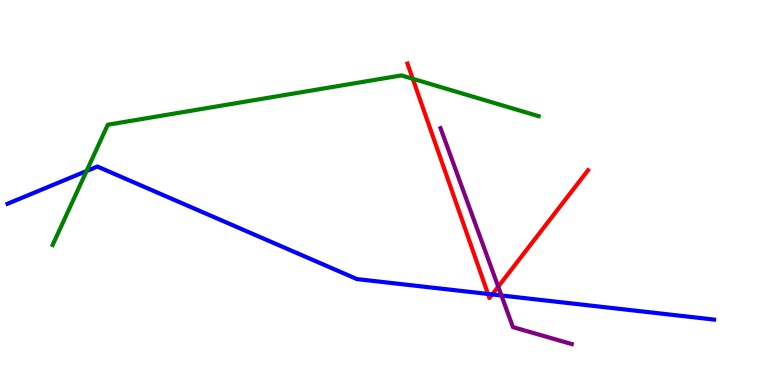[{'lines': ['blue', 'red'], 'intersections': [{'x': 6.3, 'y': 2.36}, {'x': 6.35, 'y': 2.35}]}, {'lines': ['green', 'red'], 'intersections': [{'x': 5.33, 'y': 7.95}]}, {'lines': ['purple', 'red'], 'intersections': [{'x': 6.43, 'y': 2.55}]}, {'lines': ['blue', 'green'], 'intersections': [{'x': 1.12, 'y': 5.56}]}, {'lines': ['blue', 'purple'], 'intersections': [{'x': 6.47, 'y': 2.33}]}, {'lines': ['green', 'purple'], 'intersections': []}]